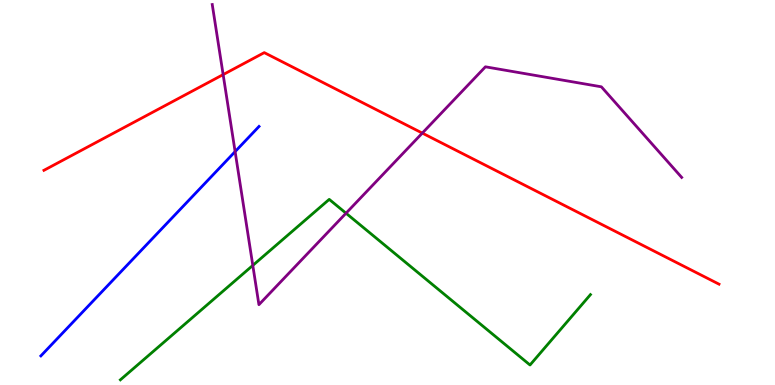[{'lines': ['blue', 'red'], 'intersections': []}, {'lines': ['green', 'red'], 'intersections': []}, {'lines': ['purple', 'red'], 'intersections': [{'x': 2.88, 'y': 8.06}, {'x': 5.45, 'y': 6.54}]}, {'lines': ['blue', 'green'], 'intersections': []}, {'lines': ['blue', 'purple'], 'intersections': [{'x': 3.03, 'y': 6.06}]}, {'lines': ['green', 'purple'], 'intersections': [{'x': 3.26, 'y': 3.11}, {'x': 4.46, 'y': 4.46}]}]